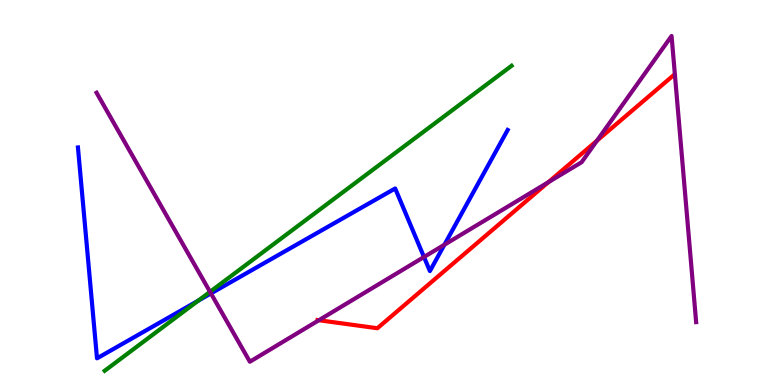[{'lines': ['blue', 'red'], 'intersections': []}, {'lines': ['green', 'red'], 'intersections': []}, {'lines': ['purple', 'red'], 'intersections': [{'x': 4.11, 'y': 1.68}, {'x': 7.07, 'y': 5.27}, {'x': 7.7, 'y': 6.35}]}, {'lines': ['blue', 'green'], 'intersections': [{'x': 2.56, 'y': 2.19}]}, {'lines': ['blue', 'purple'], 'intersections': [{'x': 2.72, 'y': 2.38}, {'x': 5.47, 'y': 3.32}, {'x': 5.73, 'y': 3.64}]}, {'lines': ['green', 'purple'], 'intersections': [{'x': 2.71, 'y': 2.42}]}]